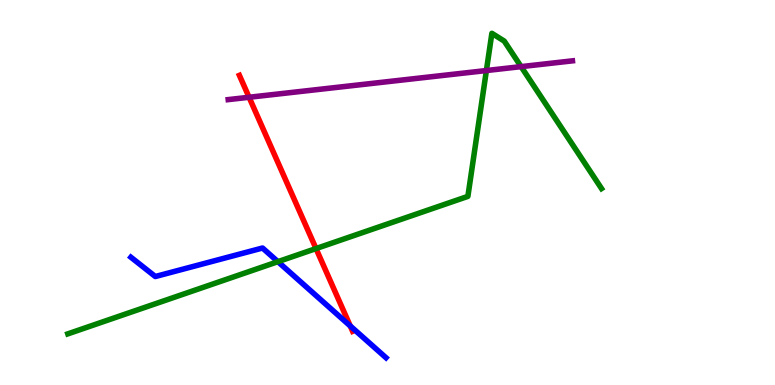[{'lines': ['blue', 'red'], 'intersections': [{'x': 4.52, 'y': 1.53}]}, {'lines': ['green', 'red'], 'intersections': [{'x': 4.08, 'y': 3.54}]}, {'lines': ['purple', 'red'], 'intersections': [{'x': 3.21, 'y': 7.47}]}, {'lines': ['blue', 'green'], 'intersections': [{'x': 3.59, 'y': 3.2}]}, {'lines': ['blue', 'purple'], 'intersections': []}, {'lines': ['green', 'purple'], 'intersections': [{'x': 6.28, 'y': 8.17}, {'x': 6.72, 'y': 8.27}]}]